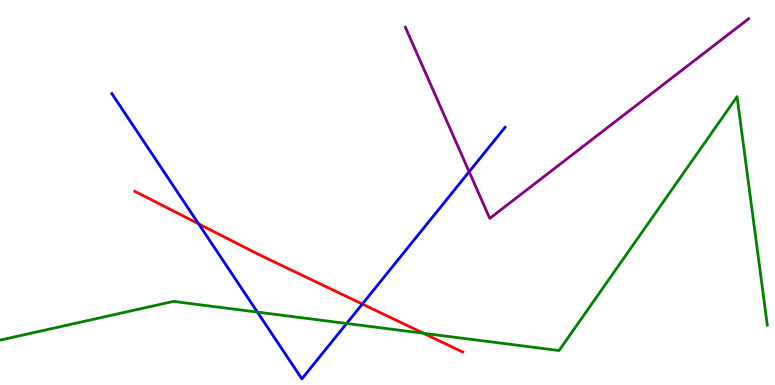[{'lines': ['blue', 'red'], 'intersections': [{'x': 2.56, 'y': 4.19}, {'x': 4.68, 'y': 2.1}]}, {'lines': ['green', 'red'], 'intersections': [{'x': 5.46, 'y': 1.34}]}, {'lines': ['purple', 'red'], 'intersections': []}, {'lines': ['blue', 'green'], 'intersections': [{'x': 3.32, 'y': 1.89}, {'x': 4.47, 'y': 1.6}]}, {'lines': ['blue', 'purple'], 'intersections': [{'x': 6.05, 'y': 5.54}]}, {'lines': ['green', 'purple'], 'intersections': []}]